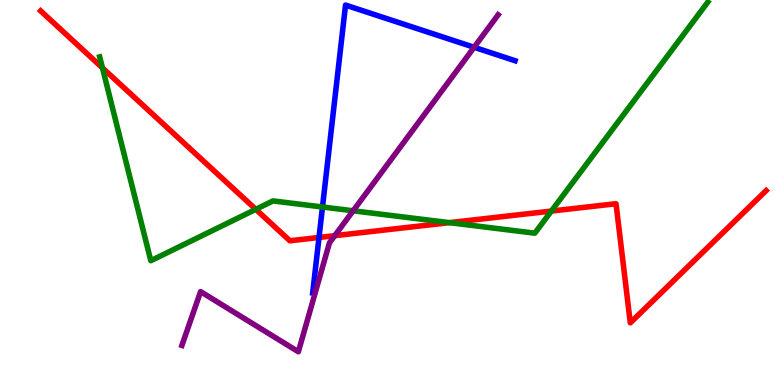[{'lines': ['blue', 'red'], 'intersections': [{'x': 4.12, 'y': 3.83}]}, {'lines': ['green', 'red'], 'intersections': [{'x': 1.32, 'y': 8.24}, {'x': 3.3, 'y': 4.56}, {'x': 5.8, 'y': 4.22}, {'x': 7.11, 'y': 4.52}]}, {'lines': ['purple', 'red'], 'intersections': [{'x': 4.32, 'y': 3.88}]}, {'lines': ['blue', 'green'], 'intersections': [{'x': 4.16, 'y': 4.62}]}, {'lines': ['blue', 'purple'], 'intersections': [{'x': 6.12, 'y': 8.77}]}, {'lines': ['green', 'purple'], 'intersections': [{'x': 4.56, 'y': 4.53}]}]